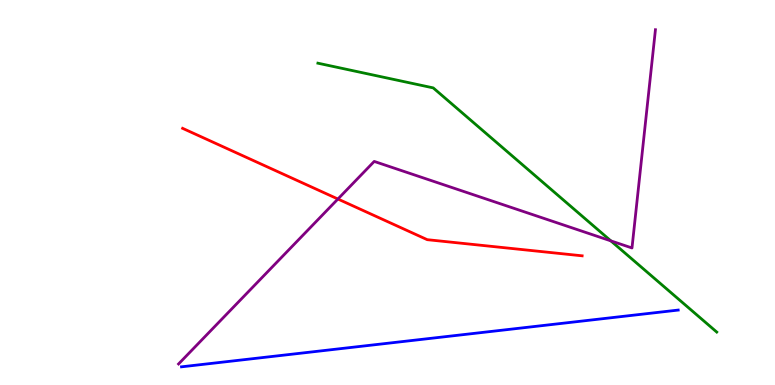[{'lines': ['blue', 'red'], 'intersections': []}, {'lines': ['green', 'red'], 'intersections': []}, {'lines': ['purple', 'red'], 'intersections': [{'x': 4.36, 'y': 4.83}]}, {'lines': ['blue', 'green'], 'intersections': []}, {'lines': ['blue', 'purple'], 'intersections': []}, {'lines': ['green', 'purple'], 'intersections': [{'x': 7.88, 'y': 3.74}]}]